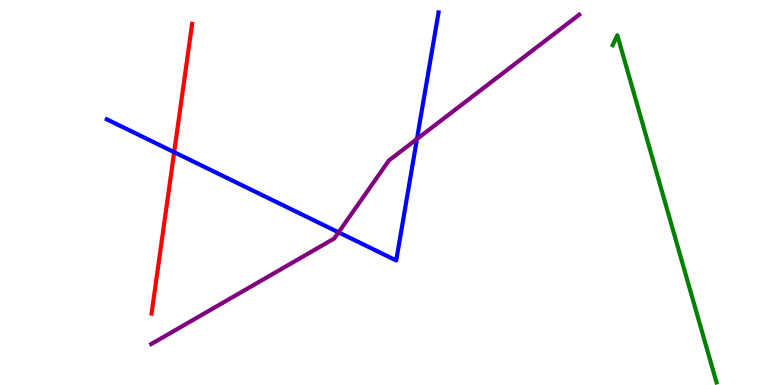[{'lines': ['blue', 'red'], 'intersections': [{'x': 2.25, 'y': 6.05}]}, {'lines': ['green', 'red'], 'intersections': []}, {'lines': ['purple', 'red'], 'intersections': []}, {'lines': ['blue', 'green'], 'intersections': []}, {'lines': ['blue', 'purple'], 'intersections': [{'x': 4.37, 'y': 3.97}, {'x': 5.38, 'y': 6.39}]}, {'lines': ['green', 'purple'], 'intersections': []}]